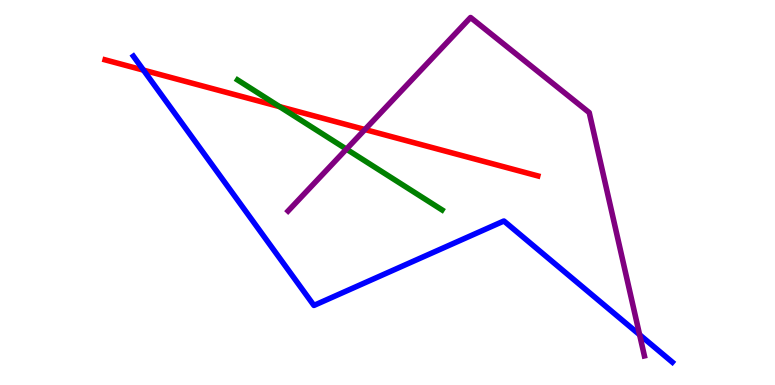[{'lines': ['blue', 'red'], 'intersections': [{'x': 1.85, 'y': 8.18}]}, {'lines': ['green', 'red'], 'intersections': [{'x': 3.61, 'y': 7.23}]}, {'lines': ['purple', 'red'], 'intersections': [{'x': 4.71, 'y': 6.64}]}, {'lines': ['blue', 'green'], 'intersections': []}, {'lines': ['blue', 'purple'], 'intersections': [{'x': 8.25, 'y': 1.31}]}, {'lines': ['green', 'purple'], 'intersections': [{'x': 4.47, 'y': 6.13}]}]